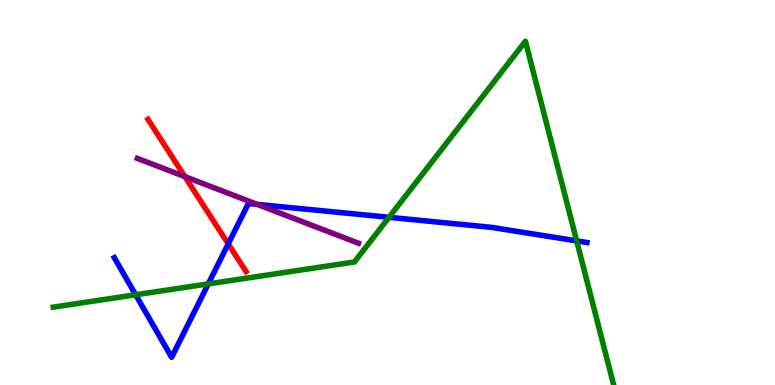[{'lines': ['blue', 'red'], 'intersections': [{'x': 2.95, 'y': 3.66}]}, {'lines': ['green', 'red'], 'intersections': []}, {'lines': ['purple', 'red'], 'intersections': [{'x': 2.39, 'y': 5.41}]}, {'lines': ['blue', 'green'], 'intersections': [{'x': 1.75, 'y': 2.34}, {'x': 2.69, 'y': 2.63}, {'x': 5.02, 'y': 4.36}, {'x': 7.44, 'y': 3.74}]}, {'lines': ['blue', 'purple'], 'intersections': [{'x': 3.32, 'y': 4.69}]}, {'lines': ['green', 'purple'], 'intersections': []}]